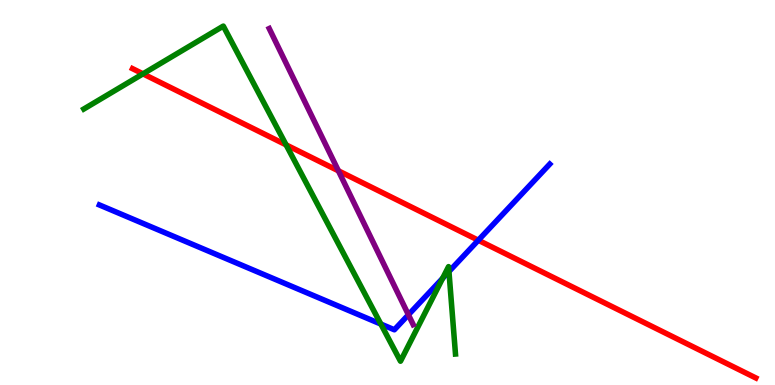[{'lines': ['blue', 'red'], 'intersections': [{'x': 6.17, 'y': 3.76}]}, {'lines': ['green', 'red'], 'intersections': [{'x': 1.84, 'y': 8.08}, {'x': 3.69, 'y': 6.24}]}, {'lines': ['purple', 'red'], 'intersections': [{'x': 4.37, 'y': 5.56}]}, {'lines': ['blue', 'green'], 'intersections': [{'x': 4.91, 'y': 1.58}, {'x': 5.71, 'y': 2.77}, {'x': 5.79, 'y': 2.95}]}, {'lines': ['blue', 'purple'], 'intersections': [{'x': 5.27, 'y': 1.82}]}, {'lines': ['green', 'purple'], 'intersections': []}]